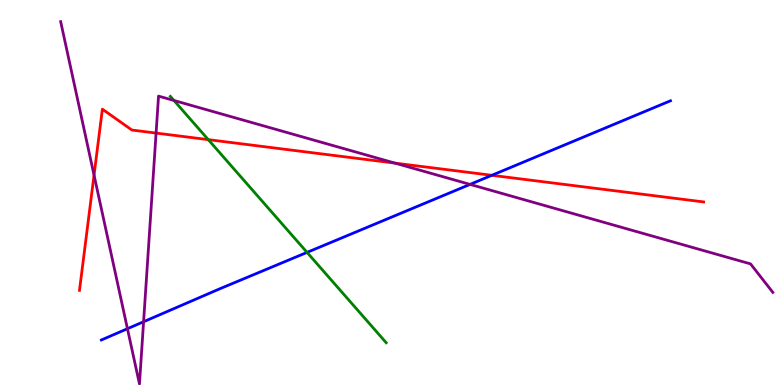[{'lines': ['blue', 'red'], 'intersections': [{'x': 6.35, 'y': 5.45}]}, {'lines': ['green', 'red'], 'intersections': [{'x': 2.69, 'y': 6.37}]}, {'lines': ['purple', 'red'], 'intersections': [{'x': 1.21, 'y': 5.45}, {'x': 2.01, 'y': 6.54}, {'x': 5.1, 'y': 5.76}]}, {'lines': ['blue', 'green'], 'intersections': [{'x': 3.96, 'y': 3.44}]}, {'lines': ['blue', 'purple'], 'intersections': [{'x': 1.64, 'y': 1.46}, {'x': 1.85, 'y': 1.64}, {'x': 6.07, 'y': 5.21}]}, {'lines': ['green', 'purple'], 'intersections': [{'x': 2.24, 'y': 7.39}]}]